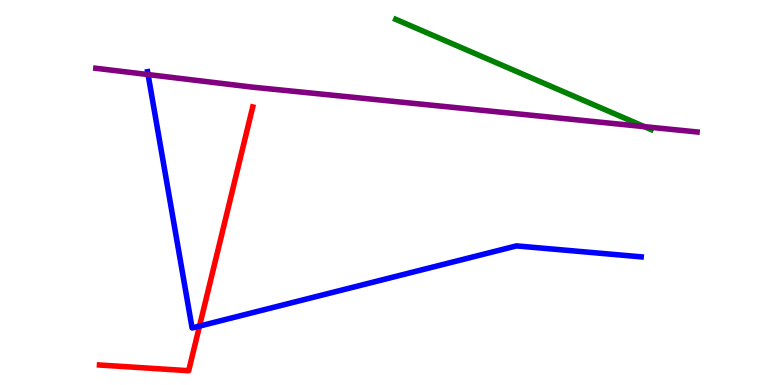[{'lines': ['blue', 'red'], 'intersections': [{'x': 2.57, 'y': 1.53}]}, {'lines': ['green', 'red'], 'intersections': []}, {'lines': ['purple', 'red'], 'intersections': []}, {'lines': ['blue', 'green'], 'intersections': []}, {'lines': ['blue', 'purple'], 'intersections': [{'x': 1.91, 'y': 8.06}]}, {'lines': ['green', 'purple'], 'intersections': [{'x': 8.32, 'y': 6.71}]}]